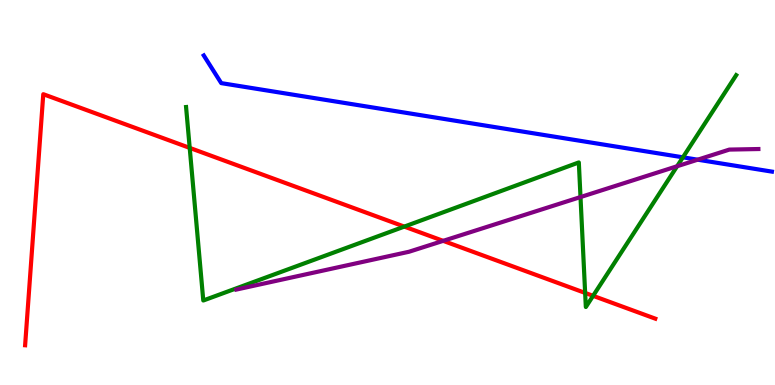[{'lines': ['blue', 'red'], 'intersections': []}, {'lines': ['green', 'red'], 'intersections': [{'x': 2.45, 'y': 6.16}, {'x': 5.22, 'y': 4.11}, {'x': 7.55, 'y': 2.39}, {'x': 7.65, 'y': 2.32}]}, {'lines': ['purple', 'red'], 'intersections': [{'x': 5.72, 'y': 3.74}]}, {'lines': ['blue', 'green'], 'intersections': [{'x': 8.81, 'y': 5.91}]}, {'lines': ['blue', 'purple'], 'intersections': [{'x': 9.0, 'y': 5.85}]}, {'lines': ['green', 'purple'], 'intersections': [{'x': 7.49, 'y': 4.88}, {'x': 8.74, 'y': 5.68}]}]